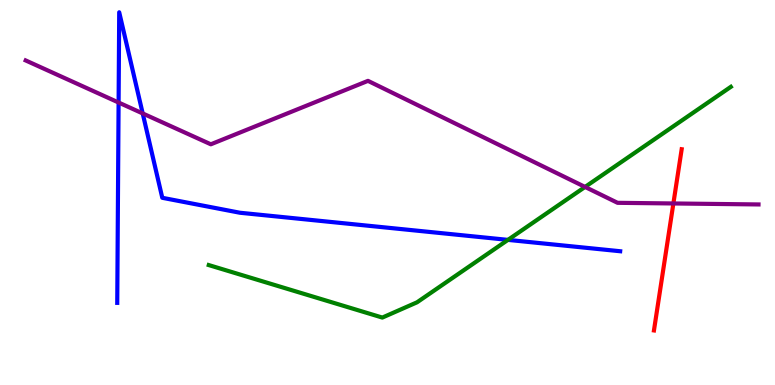[{'lines': ['blue', 'red'], 'intersections': []}, {'lines': ['green', 'red'], 'intersections': []}, {'lines': ['purple', 'red'], 'intersections': [{'x': 8.69, 'y': 4.72}]}, {'lines': ['blue', 'green'], 'intersections': [{'x': 6.55, 'y': 3.77}]}, {'lines': ['blue', 'purple'], 'intersections': [{'x': 1.53, 'y': 7.34}, {'x': 1.84, 'y': 7.05}]}, {'lines': ['green', 'purple'], 'intersections': [{'x': 7.55, 'y': 5.14}]}]